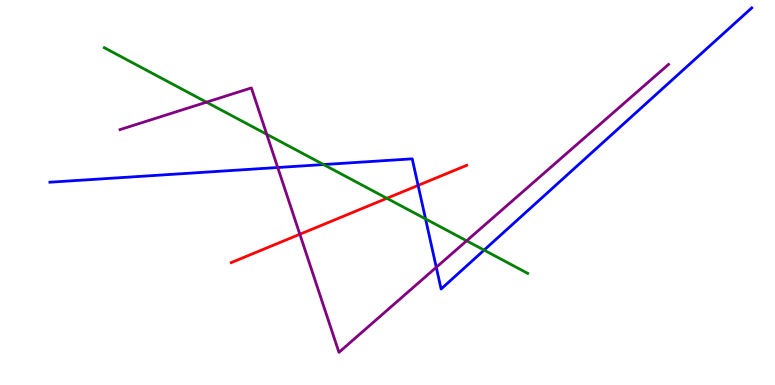[{'lines': ['blue', 'red'], 'intersections': [{'x': 5.39, 'y': 5.18}]}, {'lines': ['green', 'red'], 'intersections': [{'x': 4.99, 'y': 4.85}]}, {'lines': ['purple', 'red'], 'intersections': [{'x': 3.87, 'y': 3.92}]}, {'lines': ['blue', 'green'], 'intersections': [{'x': 4.17, 'y': 5.73}, {'x': 5.49, 'y': 4.31}, {'x': 6.25, 'y': 3.5}]}, {'lines': ['blue', 'purple'], 'intersections': [{'x': 3.58, 'y': 5.65}, {'x': 5.63, 'y': 3.06}]}, {'lines': ['green', 'purple'], 'intersections': [{'x': 2.66, 'y': 7.35}, {'x': 3.44, 'y': 6.51}, {'x': 6.02, 'y': 3.75}]}]